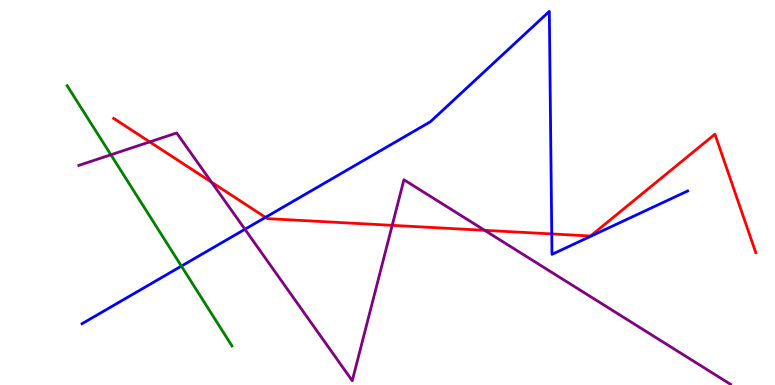[{'lines': ['blue', 'red'], 'intersections': [{'x': 3.43, 'y': 4.35}, {'x': 7.12, 'y': 3.92}]}, {'lines': ['green', 'red'], 'intersections': []}, {'lines': ['purple', 'red'], 'intersections': [{'x': 1.93, 'y': 6.31}, {'x': 2.73, 'y': 5.27}, {'x': 5.06, 'y': 4.15}, {'x': 6.25, 'y': 4.02}]}, {'lines': ['blue', 'green'], 'intersections': [{'x': 2.34, 'y': 3.09}]}, {'lines': ['blue', 'purple'], 'intersections': [{'x': 3.16, 'y': 4.04}]}, {'lines': ['green', 'purple'], 'intersections': [{'x': 1.43, 'y': 5.98}]}]